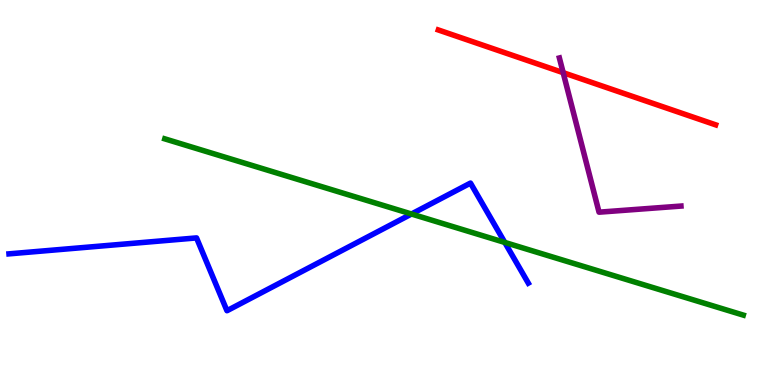[{'lines': ['blue', 'red'], 'intersections': []}, {'lines': ['green', 'red'], 'intersections': []}, {'lines': ['purple', 'red'], 'intersections': [{'x': 7.27, 'y': 8.11}]}, {'lines': ['blue', 'green'], 'intersections': [{'x': 5.31, 'y': 4.44}, {'x': 6.51, 'y': 3.7}]}, {'lines': ['blue', 'purple'], 'intersections': []}, {'lines': ['green', 'purple'], 'intersections': []}]